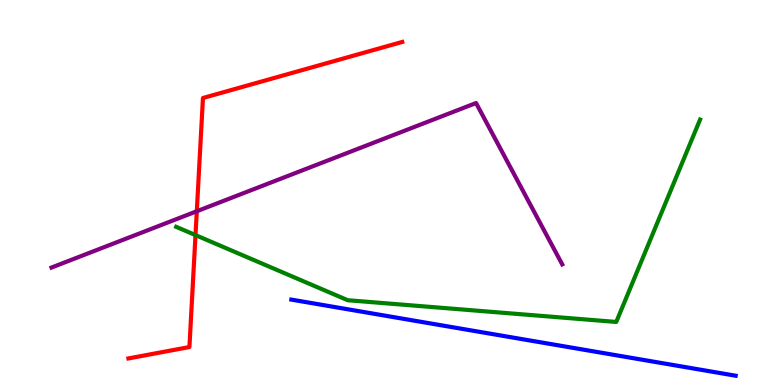[{'lines': ['blue', 'red'], 'intersections': []}, {'lines': ['green', 'red'], 'intersections': [{'x': 2.52, 'y': 3.89}]}, {'lines': ['purple', 'red'], 'intersections': [{'x': 2.54, 'y': 4.51}]}, {'lines': ['blue', 'green'], 'intersections': []}, {'lines': ['blue', 'purple'], 'intersections': []}, {'lines': ['green', 'purple'], 'intersections': []}]